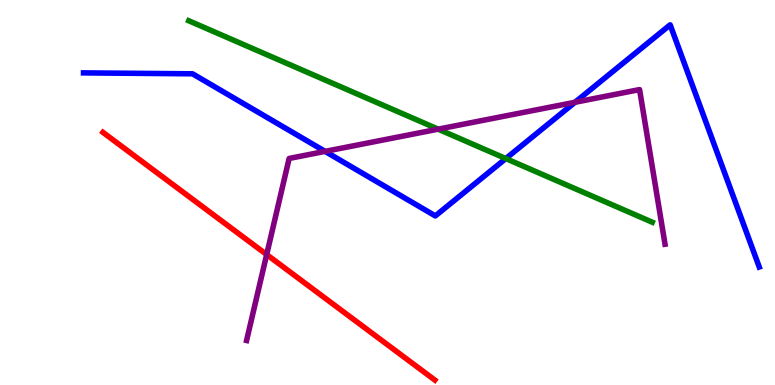[{'lines': ['blue', 'red'], 'intersections': []}, {'lines': ['green', 'red'], 'intersections': []}, {'lines': ['purple', 'red'], 'intersections': [{'x': 3.44, 'y': 3.39}]}, {'lines': ['blue', 'green'], 'intersections': [{'x': 6.53, 'y': 5.88}]}, {'lines': ['blue', 'purple'], 'intersections': [{'x': 4.19, 'y': 6.07}, {'x': 7.42, 'y': 7.34}]}, {'lines': ['green', 'purple'], 'intersections': [{'x': 5.65, 'y': 6.65}]}]